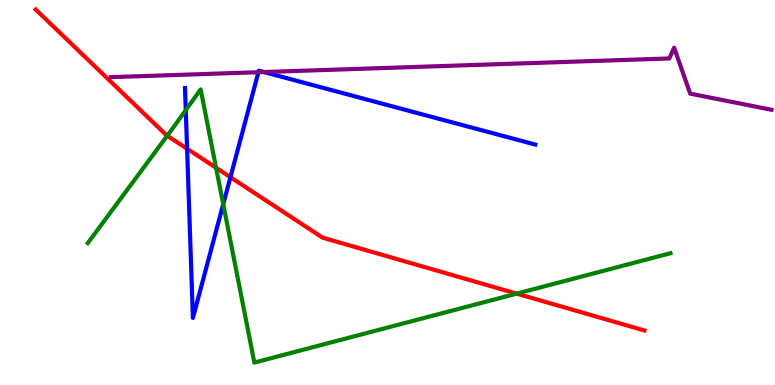[{'lines': ['blue', 'red'], 'intersections': [{'x': 2.41, 'y': 6.14}, {'x': 2.97, 'y': 5.4}]}, {'lines': ['green', 'red'], 'intersections': [{'x': 2.16, 'y': 6.47}, {'x': 2.79, 'y': 5.64}, {'x': 6.67, 'y': 2.37}]}, {'lines': ['purple', 'red'], 'intersections': []}, {'lines': ['blue', 'green'], 'intersections': [{'x': 2.4, 'y': 7.14}, {'x': 2.88, 'y': 4.7}]}, {'lines': ['blue', 'purple'], 'intersections': [{'x': 3.33, 'y': 8.12}, {'x': 3.41, 'y': 8.13}]}, {'lines': ['green', 'purple'], 'intersections': []}]